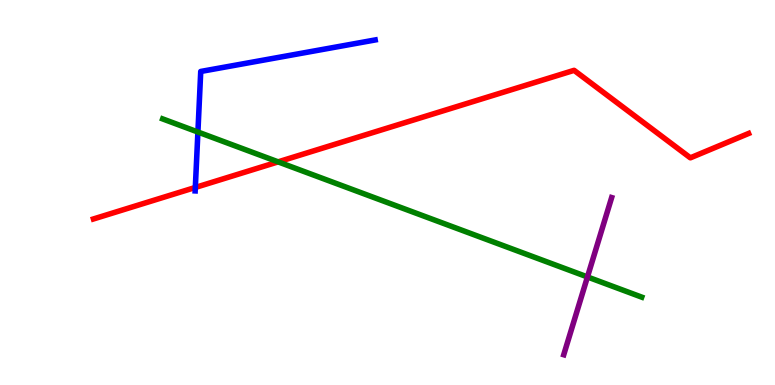[{'lines': ['blue', 'red'], 'intersections': [{'x': 2.52, 'y': 5.13}]}, {'lines': ['green', 'red'], 'intersections': [{'x': 3.59, 'y': 5.8}]}, {'lines': ['purple', 'red'], 'intersections': []}, {'lines': ['blue', 'green'], 'intersections': [{'x': 2.55, 'y': 6.57}]}, {'lines': ['blue', 'purple'], 'intersections': []}, {'lines': ['green', 'purple'], 'intersections': [{'x': 7.58, 'y': 2.81}]}]